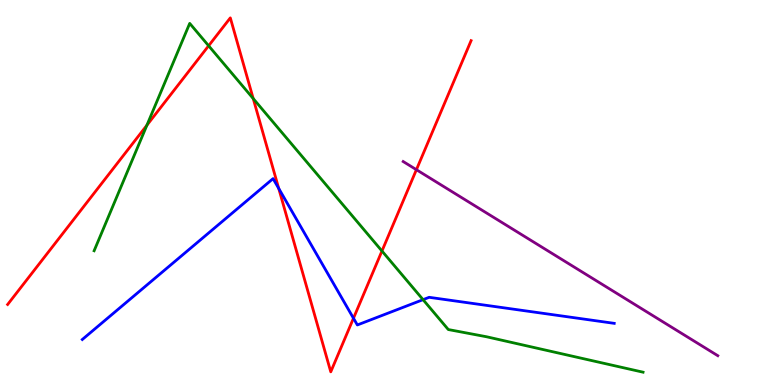[{'lines': ['blue', 'red'], 'intersections': [{'x': 3.6, 'y': 5.11}, {'x': 4.56, 'y': 1.73}]}, {'lines': ['green', 'red'], 'intersections': [{'x': 1.9, 'y': 6.75}, {'x': 2.69, 'y': 8.81}, {'x': 3.27, 'y': 7.44}, {'x': 4.93, 'y': 3.48}]}, {'lines': ['purple', 'red'], 'intersections': [{'x': 5.37, 'y': 5.59}]}, {'lines': ['blue', 'green'], 'intersections': [{'x': 5.46, 'y': 2.22}]}, {'lines': ['blue', 'purple'], 'intersections': []}, {'lines': ['green', 'purple'], 'intersections': []}]